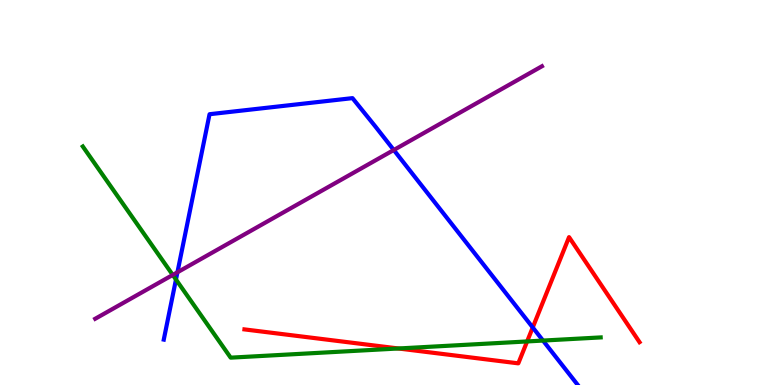[{'lines': ['blue', 'red'], 'intersections': [{'x': 6.87, 'y': 1.49}]}, {'lines': ['green', 'red'], 'intersections': [{'x': 5.14, 'y': 0.949}, {'x': 6.8, 'y': 1.13}]}, {'lines': ['purple', 'red'], 'intersections': []}, {'lines': ['blue', 'green'], 'intersections': [{'x': 2.27, 'y': 2.74}, {'x': 7.01, 'y': 1.15}]}, {'lines': ['blue', 'purple'], 'intersections': [{'x': 2.29, 'y': 2.93}, {'x': 5.08, 'y': 6.1}]}, {'lines': ['green', 'purple'], 'intersections': [{'x': 2.23, 'y': 2.86}]}]